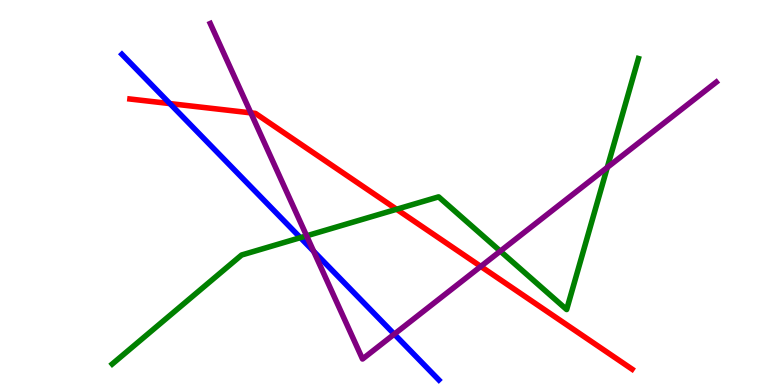[{'lines': ['blue', 'red'], 'intersections': [{'x': 2.19, 'y': 7.31}]}, {'lines': ['green', 'red'], 'intersections': [{'x': 5.12, 'y': 4.56}]}, {'lines': ['purple', 'red'], 'intersections': [{'x': 3.24, 'y': 7.07}, {'x': 6.2, 'y': 3.08}]}, {'lines': ['blue', 'green'], 'intersections': [{'x': 3.88, 'y': 3.83}]}, {'lines': ['blue', 'purple'], 'intersections': [{'x': 4.05, 'y': 3.47}, {'x': 5.09, 'y': 1.32}]}, {'lines': ['green', 'purple'], 'intersections': [{'x': 3.96, 'y': 3.87}, {'x': 6.46, 'y': 3.48}, {'x': 7.84, 'y': 5.65}]}]